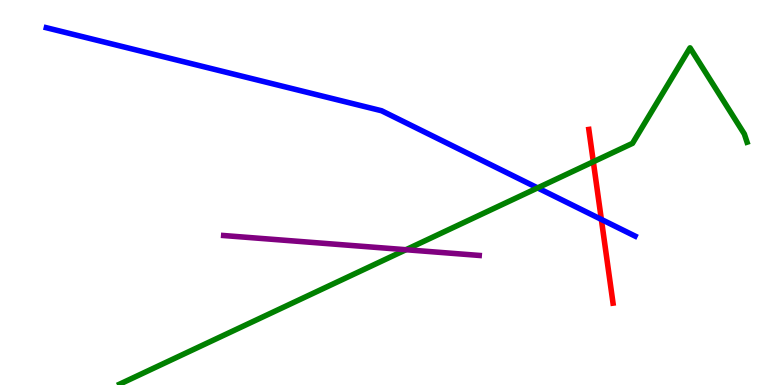[{'lines': ['blue', 'red'], 'intersections': [{'x': 7.76, 'y': 4.3}]}, {'lines': ['green', 'red'], 'intersections': [{'x': 7.66, 'y': 5.8}]}, {'lines': ['purple', 'red'], 'intersections': []}, {'lines': ['blue', 'green'], 'intersections': [{'x': 6.94, 'y': 5.12}]}, {'lines': ['blue', 'purple'], 'intersections': []}, {'lines': ['green', 'purple'], 'intersections': [{'x': 5.24, 'y': 3.51}]}]